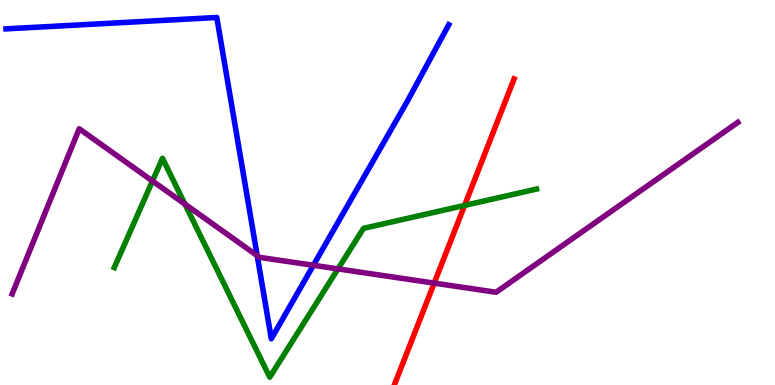[{'lines': ['blue', 'red'], 'intersections': []}, {'lines': ['green', 'red'], 'intersections': [{'x': 5.99, 'y': 4.66}]}, {'lines': ['purple', 'red'], 'intersections': [{'x': 5.6, 'y': 2.65}]}, {'lines': ['blue', 'green'], 'intersections': []}, {'lines': ['blue', 'purple'], 'intersections': [{'x': 3.32, 'y': 3.36}, {'x': 4.04, 'y': 3.11}]}, {'lines': ['green', 'purple'], 'intersections': [{'x': 1.97, 'y': 5.3}, {'x': 2.39, 'y': 4.7}, {'x': 4.36, 'y': 3.02}]}]